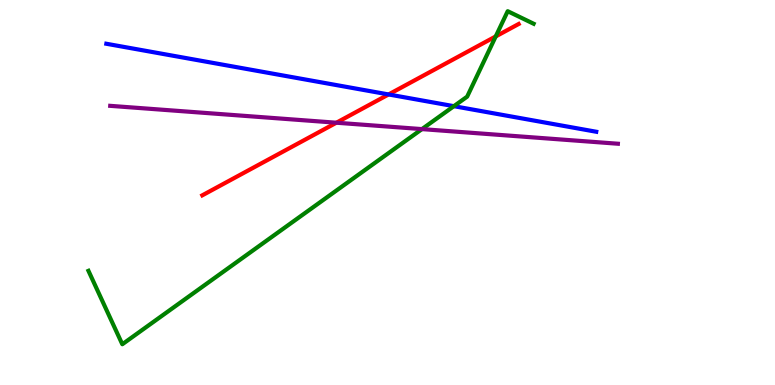[{'lines': ['blue', 'red'], 'intersections': [{'x': 5.01, 'y': 7.55}]}, {'lines': ['green', 'red'], 'intersections': [{'x': 6.4, 'y': 9.05}]}, {'lines': ['purple', 'red'], 'intersections': [{'x': 4.34, 'y': 6.81}]}, {'lines': ['blue', 'green'], 'intersections': [{'x': 5.86, 'y': 7.24}]}, {'lines': ['blue', 'purple'], 'intersections': []}, {'lines': ['green', 'purple'], 'intersections': [{'x': 5.44, 'y': 6.65}]}]